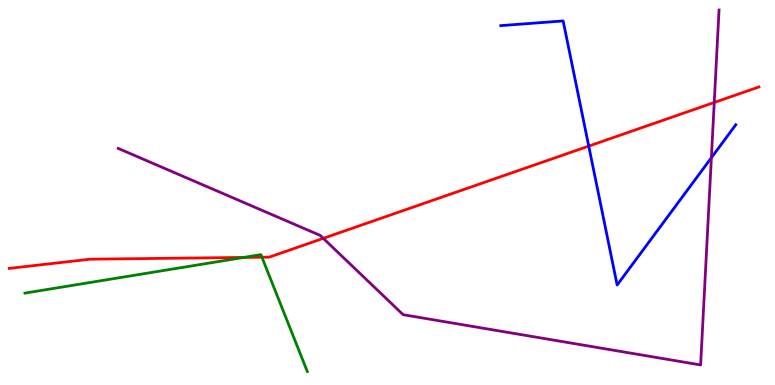[{'lines': ['blue', 'red'], 'intersections': [{'x': 7.6, 'y': 6.21}]}, {'lines': ['green', 'red'], 'intersections': [{'x': 3.14, 'y': 3.31}, {'x': 3.38, 'y': 3.32}]}, {'lines': ['purple', 'red'], 'intersections': [{'x': 4.17, 'y': 3.81}, {'x': 9.22, 'y': 7.34}]}, {'lines': ['blue', 'green'], 'intersections': []}, {'lines': ['blue', 'purple'], 'intersections': [{'x': 9.18, 'y': 5.9}]}, {'lines': ['green', 'purple'], 'intersections': []}]